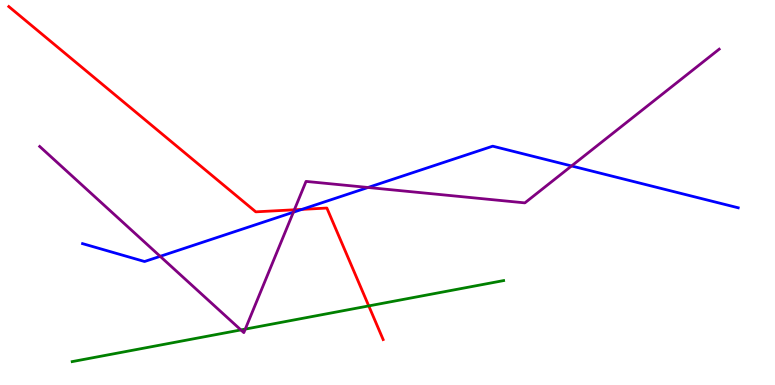[{'lines': ['blue', 'red'], 'intersections': [{'x': 3.9, 'y': 4.56}]}, {'lines': ['green', 'red'], 'intersections': [{'x': 4.76, 'y': 2.05}]}, {'lines': ['purple', 'red'], 'intersections': [{'x': 3.8, 'y': 4.55}]}, {'lines': ['blue', 'green'], 'intersections': []}, {'lines': ['blue', 'purple'], 'intersections': [{'x': 2.07, 'y': 3.34}, {'x': 3.79, 'y': 4.49}, {'x': 4.75, 'y': 5.13}, {'x': 7.37, 'y': 5.69}]}, {'lines': ['green', 'purple'], 'intersections': [{'x': 3.11, 'y': 1.43}, {'x': 3.16, 'y': 1.45}]}]